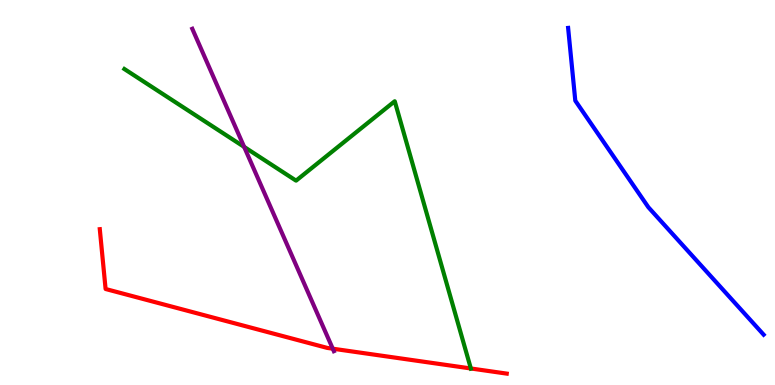[{'lines': ['blue', 'red'], 'intersections': []}, {'lines': ['green', 'red'], 'intersections': [{'x': 6.08, 'y': 0.429}]}, {'lines': ['purple', 'red'], 'intersections': [{'x': 4.29, 'y': 0.943}]}, {'lines': ['blue', 'green'], 'intersections': []}, {'lines': ['blue', 'purple'], 'intersections': []}, {'lines': ['green', 'purple'], 'intersections': [{'x': 3.15, 'y': 6.18}]}]